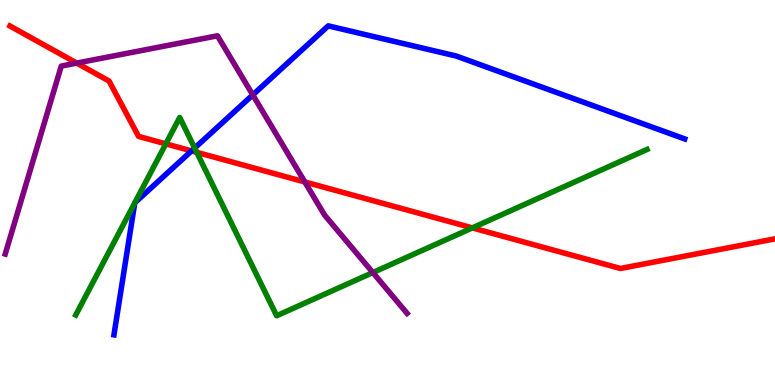[{'lines': ['blue', 'red'], 'intersections': [{'x': 2.47, 'y': 6.08}]}, {'lines': ['green', 'red'], 'intersections': [{'x': 2.14, 'y': 6.26}, {'x': 2.54, 'y': 6.04}, {'x': 6.09, 'y': 4.08}]}, {'lines': ['purple', 'red'], 'intersections': [{'x': 0.99, 'y': 8.36}, {'x': 3.93, 'y': 5.27}]}, {'lines': ['blue', 'green'], 'intersections': [{'x': 2.51, 'y': 6.15}]}, {'lines': ['blue', 'purple'], 'intersections': [{'x': 3.26, 'y': 7.53}]}, {'lines': ['green', 'purple'], 'intersections': [{'x': 4.81, 'y': 2.92}]}]